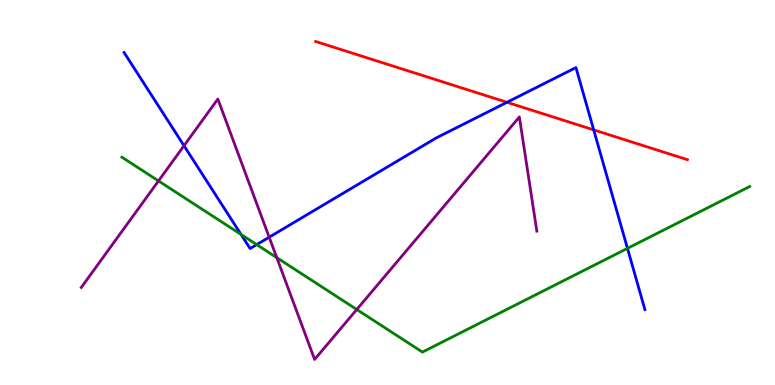[{'lines': ['blue', 'red'], 'intersections': [{'x': 6.54, 'y': 7.34}, {'x': 7.66, 'y': 6.63}]}, {'lines': ['green', 'red'], 'intersections': []}, {'lines': ['purple', 'red'], 'intersections': []}, {'lines': ['blue', 'green'], 'intersections': [{'x': 3.11, 'y': 3.91}, {'x': 3.31, 'y': 3.65}, {'x': 8.1, 'y': 3.55}]}, {'lines': ['blue', 'purple'], 'intersections': [{'x': 2.37, 'y': 6.22}, {'x': 3.47, 'y': 3.84}]}, {'lines': ['green', 'purple'], 'intersections': [{'x': 2.05, 'y': 5.3}, {'x': 3.57, 'y': 3.31}, {'x': 4.6, 'y': 1.96}]}]